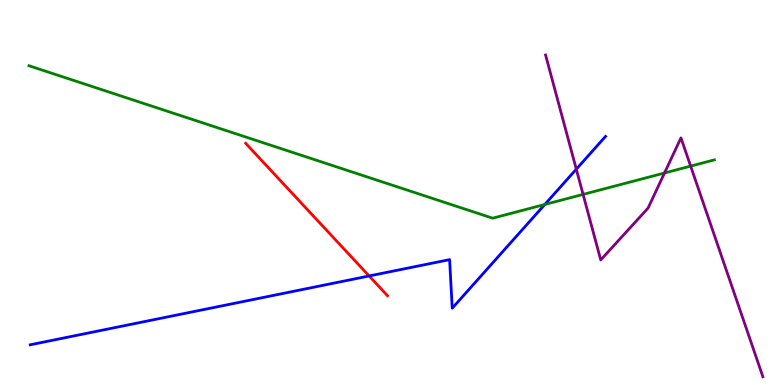[{'lines': ['blue', 'red'], 'intersections': [{'x': 4.76, 'y': 2.83}]}, {'lines': ['green', 'red'], 'intersections': []}, {'lines': ['purple', 'red'], 'intersections': []}, {'lines': ['blue', 'green'], 'intersections': [{'x': 7.03, 'y': 4.69}]}, {'lines': ['blue', 'purple'], 'intersections': [{'x': 7.44, 'y': 5.61}]}, {'lines': ['green', 'purple'], 'intersections': [{'x': 7.52, 'y': 4.95}, {'x': 8.57, 'y': 5.51}, {'x': 8.91, 'y': 5.69}]}]